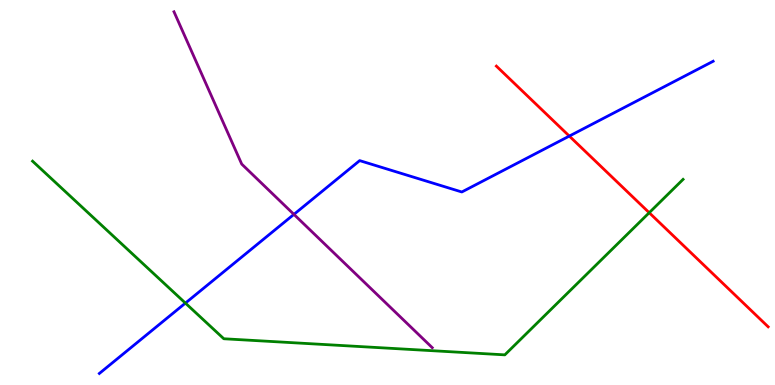[{'lines': ['blue', 'red'], 'intersections': [{'x': 7.35, 'y': 6.47}]}, {'lines': ['green', 'red'], 'intersections': [{'x': 8.38, 'y': 4.47}]}, {'lines': ['purple', 'red'], 'intersections': []}, {'lines': ['blue', 'green'], 'intersections': [{'x': 2.39, 'y': 2.13}]}, {'lines': ['blue', 'purple'], 'intersections': [{'x': 3.79, 'y': 4.43}]}, {'lines': ['green', 'purple'], 'intersections': []}]